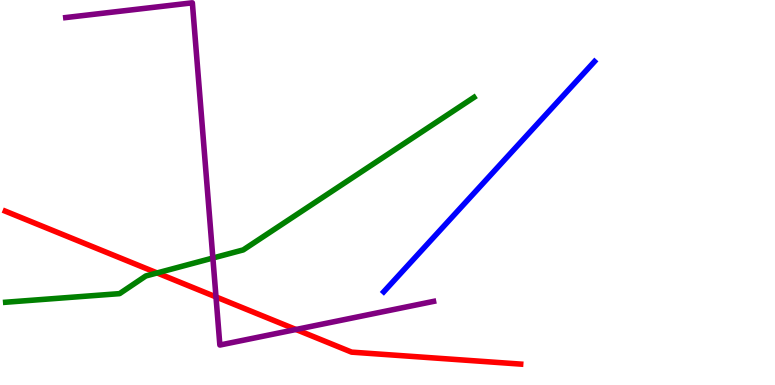[{'lines': ['blue', 'red'], 'intersections': []}, {'lines': ['green', 'red'], 'intersections': [{'x': 2.03, 'y': 2.91}]}, {'lines': ['purple', 'red'], 'intersections': [{'x': 2.79, 'y': 2.29}, {'x': 3.82, 'y': 1.44}]}, {'lines': ['blue', 'green'], 'intersections': []}, {'lines': ['blue', 'purple'], 'intersections': []}, {'lines': ['green', 'purple'], 'intersections': [{'x': 2.75, 'y': 3.3}]}]